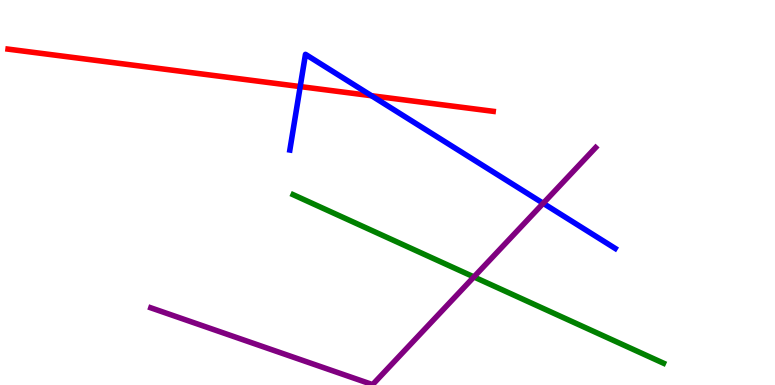[{'lines': ['blue', 'red'], 'intersections': [{'x': 3.87, 'y': 7.75}, {'x': 4.79, 'y': 7.51}]}, {'lines': ['green', 'red'], 'intersections': []}, {'lines': ['purple', 'red'], 'intersections': []}, {'lines': ['blue', 'green'], 'intersections': []}, {'lines': ['blue', 'purple'], 'intersections': [{'x': 7.01, 'y': 4.72}]}, {'lines': ['green', 'purple'], 'intersections': [{'x': 6.11, 'y': 2.81}]}]